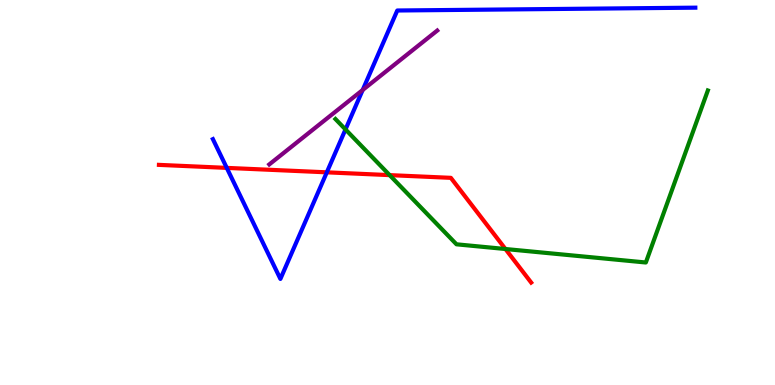[{'lines': ['blue', 'red'], 'intersections': [{'x': 2.93, 'y': 5.64}, {'x': 4.22, 'y': 5.52}]}, {'lines': ['green', 'red'], 'intersections': [{'x': 5.03, 'y': 5.45}, {'x': 6.52, 'y': 3.53}]}, {'lines': ['purple', 'red'], 'intersections': []}, {'lines': ['blue', 'green'], 'intersections': [{'x': 4.46, 'y': 6.64}]}, {'lines': ['blue', 'purple'], 'intersections': [{'x': 4.68, 'y': 7.66}]}, {'lines': ['green', 'purple'], 'intersections': []}]